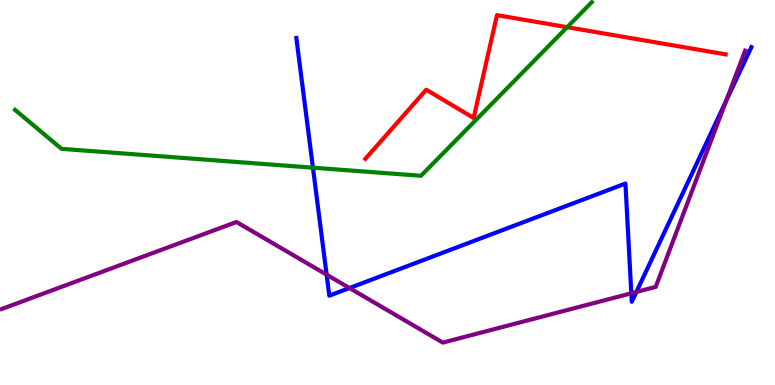[{'lines': ['blue', 'red'], 'intersections': []}, {'lines': ['green', 'red'], 'intersections': [{'x': 7.32, 'y': 9.29}]}, {'lines': ['purple', 'red'], 'intersections': []}, {'lines': ['blue', 'green'], 'intersections': [{'x': 4.04, 'y': 5.64}]}, {'lines': ['blue', 'purple'], 'intersections': [{'x': 4.21, 'y': 2.87}, {'x': 4.51, 'y': 2.52}, {'x': 8.15, 'y': 2.38}, {'x': 8.21, 'y': 2.42}, {'x': 9.37, 'y': 7.38}]}, {'lines': ['green', 'purple'], 'intersections': []}]